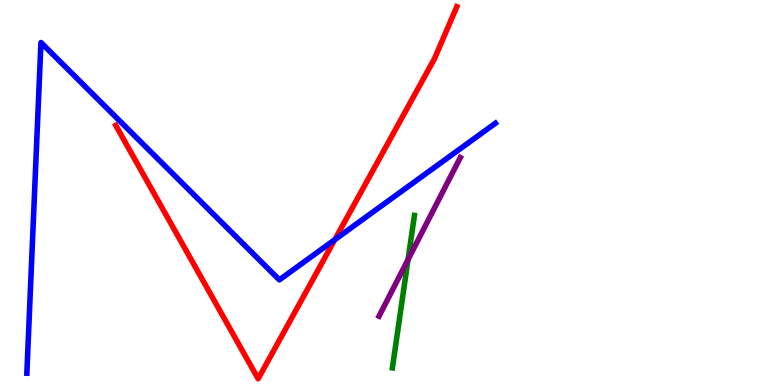[{'lines': ['blue', 'red'], 'intersections': [{'x': 4.32, 'y': 3.77}]}, {'lines': ['green', 'red'], 'intersections': []}, {'lines': ['purple', 'red'], 'intersections': []}, {'lines': ['blue', 'green'], 'intersections': []}, {'lines': ['blue', 'purple'], 'intersections': []}, {'lines': ['green', 'purple'], 'intersections': [{'x': 5.27, 'y': 3.26}]}]